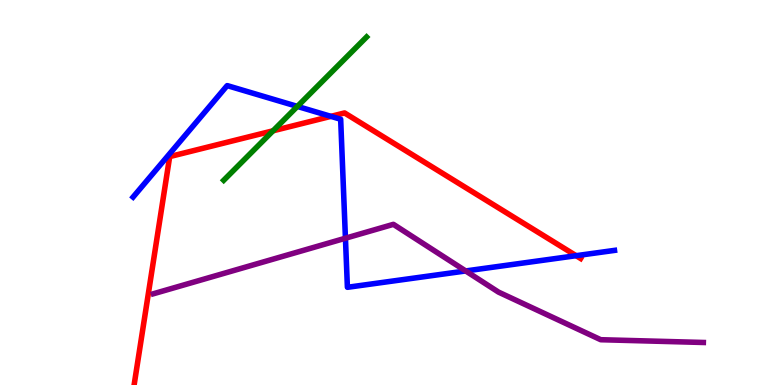[{'lines': ['blue', 'red'], 'intersections': [{'x': 4.27, 'y': 6.98}, {'x': 7.43, 'y': 3.36}]}, {'lines': ['green', 'red'], 'intersections': [{'x': 3.52, 'y': 6.6}]}, {'lines': ['purple', 'red'], 'intersections': []}, {'lines': ['blue', 'green'], 'intersections': [{'x': 3.84, 'y': 7.24}]}, {'lines': ['blue', 'purple'], 'intersections': [{'x': 4.46, 'y': 3.81}, {'x': 6.01, 'y': 2.96}]}, {'lines': ['green', 'purple'], 'intersections': []}]